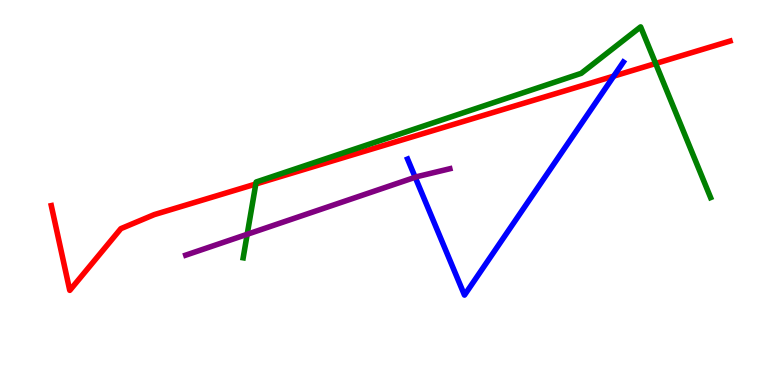[{'lines': ['blue', 'red'], 'intersections': [{'x': 7.92, 'y': 8.02}]}, {'lines': ['green', 'red'], 'intersections': [{'x': 3.3, 'y': 5.22}, {'x': 8.46, 'y': 8.35}]}, {'lines': ['purple', 'red'], 'intersections': []}, {'lines': ['blue', 'green'], 'intersections': []}, {'lines': ['blue', 'purple'], 'intersections': [{'x': 5.36, 'y': 5.4}]}, {'lines': ['green', 'purple'], 'intersections': [{'x': 3.19, 'y': 3.91}]}]